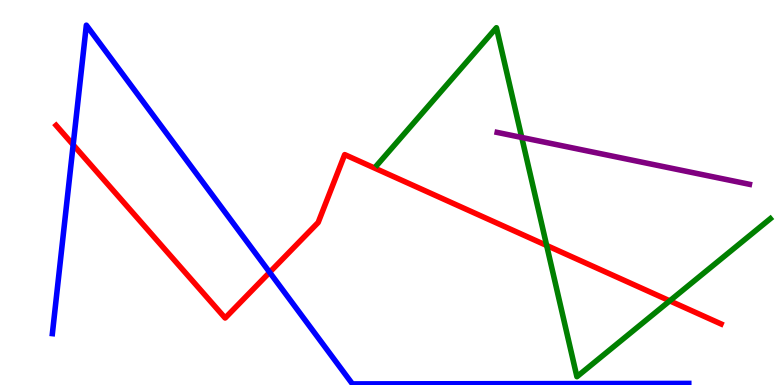[{'lines': ['blue', 'red'], 'intersections': [{'x': 0.944, 'y': 6.24}, {'x': 3.48, 'y': 2.93}]}, {'lines': ['green', 'red'], 'intersections': [{'x': 7.05, 'y': 3.62}, {'x': 8.64, 'y': 2.19}]}, {'lines': ['purple', 'red'], 'intersections': []}, {'lines': ['blue', 'green'], 'intersections': []}, {'lines': ['blue', 'purple'], 'intersections': []}, {'lines': ['green', 'purple'], 'intersections': [{'x': 6.73, 'y': 6.43}]}]